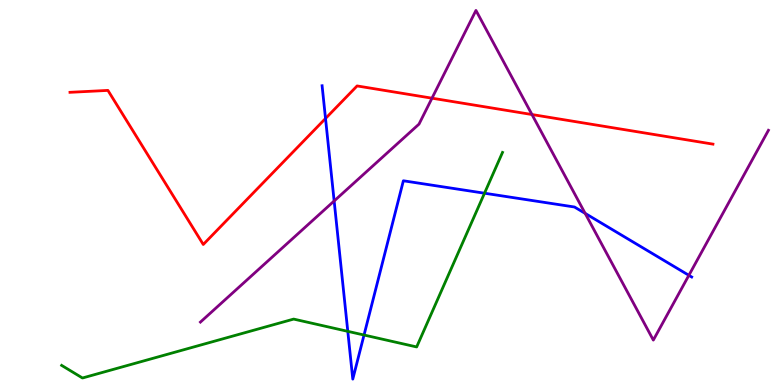[{'lines': ['blue', 'red'], 'intersections': [{'x': 4.2, 'y': 6.92}]}, {'lines': ['green', 'red'], 'intersections': []}, {'lines': ['purple', 'red'], 'intersections': [{'x': 5.57, 'y': 7.45}, {'x': 6.86, 'y': 7.03}]}, {'lines': ['blue', 'green'], 'intersections': [{'x': 4.49, 'y': 1.39}, {'x': 4.7, 'y': 1.3}, {'x': 6.25, 'y': 4.98}]}, {'lines': ['blue', 'purple'], 'intersections': [{'x': 4.31, 'y': 4.78}, {'x': 7.55, 'y': 4.46}, {'x': 8.89, 'y': 2.85}]}, {'lines': ['green', 'purple'], 'intersections': []}]